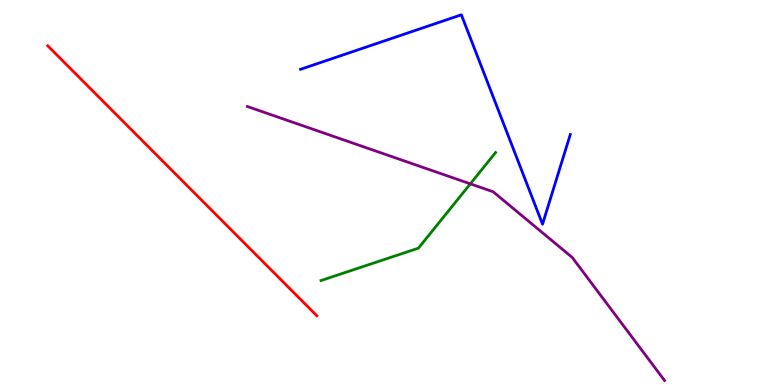[{'lines': ['blue', 'red'], 'intersections': []}, {'lines': ['green', 'red'], 'intersections': []}, {'lines': ['purple', 'red'], 'intersections': []}, {'lines': ['blue', 'green'], 'intersections': []}, {'lines': ['blue', 'purple'], 'intersections': []}, {'lines': ['green', 'purple'], 'intersections': [{'x': 6.07, 'y': 5.22}]}]